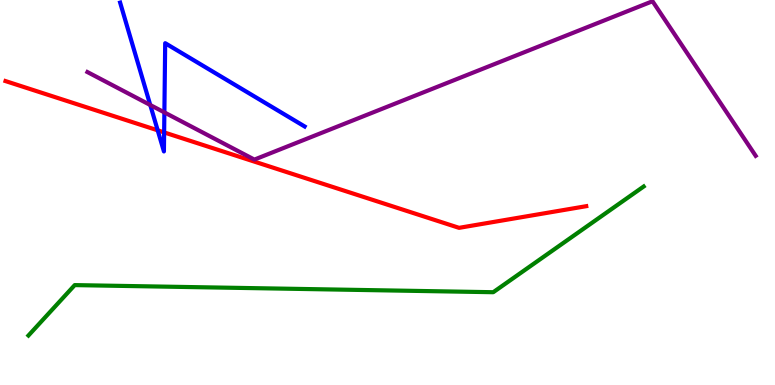[{'lines': ['blue', 'red'], 'intersections': [{'x': 2.03, 'y': 6.61}, {'x': 2.12, 'y': 6.56}]}, {'lines': ['green', 'red'], 'intersections': []}, {'lines': ['purple', 'red'], 'intersections': []}, {'lines': ['blue', 'green'], 'intersections': []}, {'lines': ['blue', 'purple'], 'intersections': [{'x': 1.94, 'y': 7.27}, {'x': 2.12, 'y': 7.08}]}, {'lines': ['green', 'purple'], 'intersections': []}]